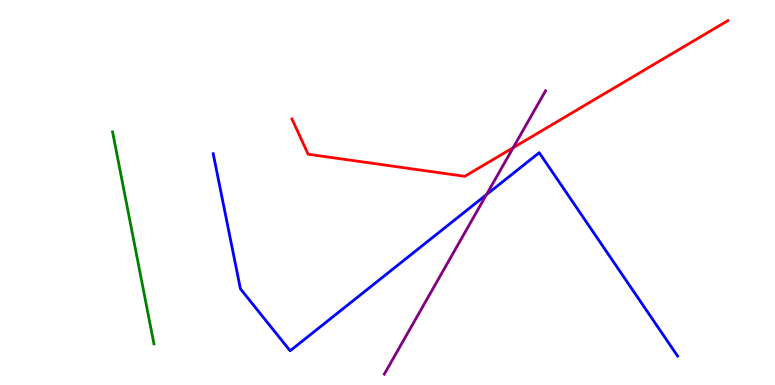[{'lines': ['blue', 'red'], 'intersections': []}, {'lines': ['green', 'red'], 'intersections': []}, {'lines': ['purple', 'red'], 'intersections': [{'x': 6.62, 'y': 6.16}]}, {'lines': ['blue', 'green'], 'intersections': []}, {'lines': ['blue', 'purple'], 'intersections': [{'x': 6.28, 'y': 4.94}]}, {'lines': ['green', 'purple'], 'intersections': []}]